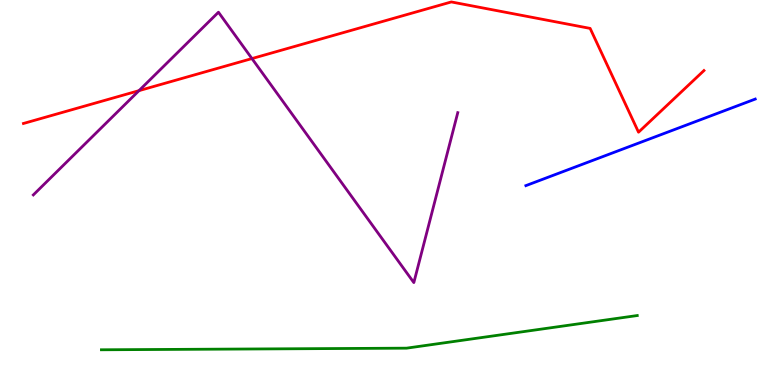[{'lines': ['blue', 'red'], 'intersections': []}, {'lines': ['green', 'red'], 'intersections': []}, {'lines': ['purple', 'red'], 'intersections': [{'x': 1.79, 'y': 7.65}, {'x': 3.25, 'y': 8.48}]}, {'lines': ['blue', 'green'], 'intersections': []}, {'lines': ['blue', 'purple'], 'intersections': []}, {'lines': ['green', 'purple'], 'intersections': []}]